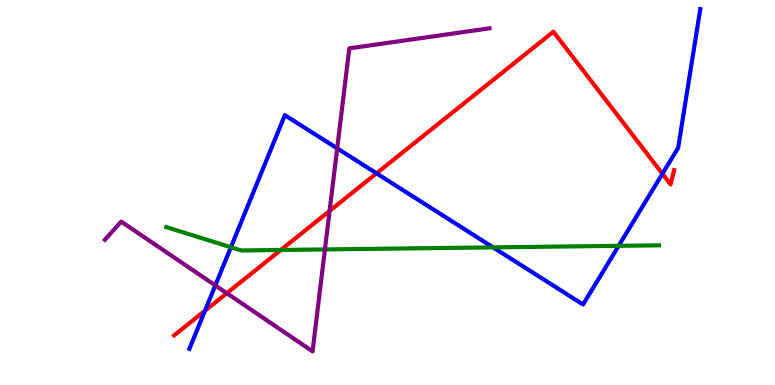[{'lines': ['blue', 'red'], 'intersections': [{'x': 2.65, 'y': 1.93}, {'x': 4.86, 'y': 5.5}, {'x': 8.55, 'y': 5.49}]}, {'lines': ['green', 'red'], 'intersections': [{'x': 3.62, 'y': 3.51}]}, {'lines': ['purple', 'red'], 'intersections': [{'x': 2.93, 'y': 2.38}, {'x': 4.25, 'y': 4.52}]}, {'lines': ['blue', 'green'], 'intersections': [{'x': 2.98, 'y': 3.58}, {'x': 6.36, 'y': 3.57}, {'x': 7.98, 'y': 3.61}]}, {'lines': ['blue', 'purple'], 'intersections': [{'x': 2.78, 'y': 2.59}, {'x': 4.35, 'y': 6.15}]}, {'lines': ['green', 'purple'], 'intersections': [{'x': 4.19, 'y': 3.52}]}]